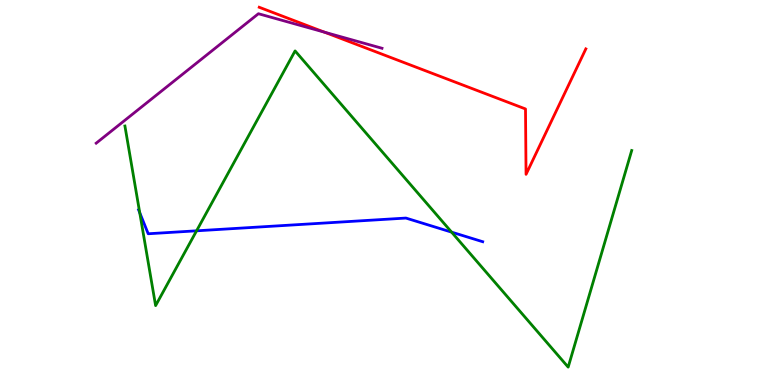[{'lines': ['blue', 'red'], 'intersections': []}, {'lines': ['green', 'red'], 'intersections': []}, {'lines': ['purple', 'red'], 'intersections': [{'x': 4.19, 'y': 9.16}]}, {'lines': ['blue', 'green'], 'intersections': [{'x': 1.8, 'y': 4.48}, {'x': 2.54, 'y': 4.0}, {'x': 5.83, 'y': 3.97}]}, {'lines': ['blue', 'purple'], 'intersections': []}, {'lines': ['green', 'purple'], 'intersections': []}]